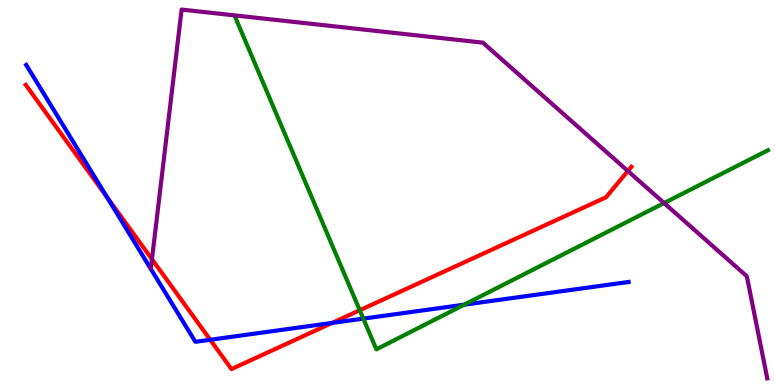[{'lines': ['blue', 'red'], 'intersections': [{'x': 1.38, 'y': 4.88}, {'x': 2.71, 'y': 1.18}, {'x': 4.28, 'y': 1.61}]}, {'lines': ['green', 'red'], 'intersections': [{'x': 4.64, 'y': 1.94}]}, {'lines': ['purple', 'red'], 'intersections': [{'x': 1.96, 'y': 3.27}, {'x': 8.1, 'y': 5.56}]}, {'lines': ['blue', 'green'], 'intersections': [{'x': 4.69, 'y': 1.72}, {'x': 5.99, 'y': 2.09}]}, {'lines': ['blue', 'purple'], 'intersections': []}, {'lines': ['green', 'purple'], 'intersections': [{'x': 8.57, 'y': 4.73}]}]